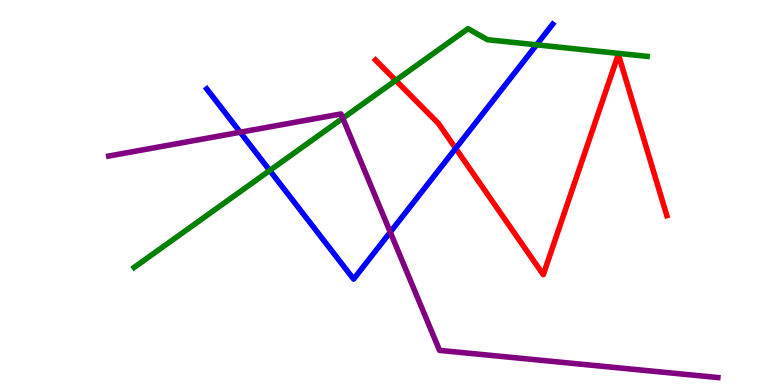[{'lines': ['blue', 'red'], 'intersections': [{'x': 5.88, 'y': 6.15}]}, {'lines': ['green', 'red'], 'intersections': [{'x': 5.11, 'y': 7.91}]}, {'lines': ['purple', 'red'], 'intersections': []}, {'lines': ['blue', 'green'], 'intersections': [{'x': 3.48, 'y': 5.57}, {'x': 6.92, 'y': 8.84}]}, {'lines': ['blue', 'purple'], 'intersections': [{'x': 3.1, 'y': 6.57}, {'x': 5.04, 'y': 3.97}]}, {'lines': ['green', 'purple'], 'intersections': [{'x': 4.42, 'y': 6.93}]}]